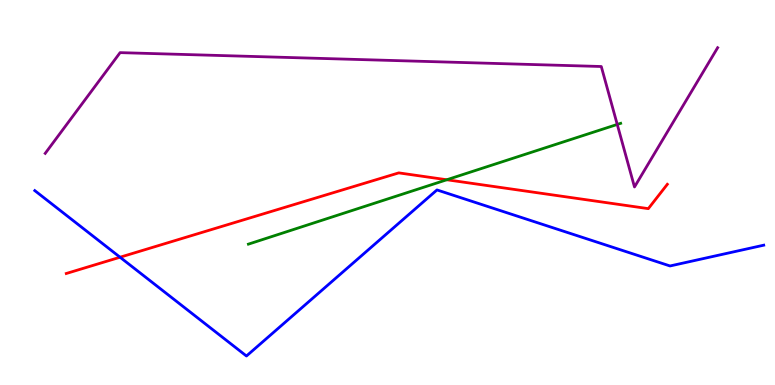[{'lines': ['blue', 'red'], 'intersections': [{'x': 1.55, 'y': 3.32}]}, {'lines': ['green', 'red'], 'intersections': [{'x': 5.77, 'y': 5.33}]}, {'lines': ['purple', 'red'], 'intersections': []}, {'lines': ['blue', 'green'], 'intersections': []}, {'lines': ['blue', 'purple'], 'intersections': []}, {'lines': ['green', 'purple'], 'intersections': [{'x': 7.96, 'y': 6.77}]}]